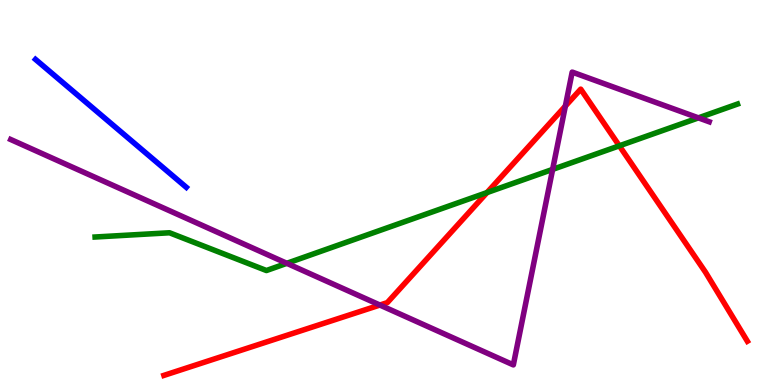[{'lines': ['blue', 'red'], 'intersections': []}, {'lines': ['green', 'red'], 'intersections': [{'x': 6.28, 'y': 5.0}, {'x': 7.99, 'y': 6.21}]}, {'lines': ['purple', 'red'], 'intersections': [{'x': 4.9, 'y': 2.08}, {'x': 7.29, 'y': 7.24}]}, {'lines': ['blue', 'green'], 'intersections': []}, {'lines': ['blue', 'purple'], 'intersections': []}, {'lines': ['green', 'purple'], 'intersections': [{'x': 3.7, 'y': 3.16}, {'x': 7.13, 'y': 5.6}, {'x': 9.01, 'y': 6.94}]}]